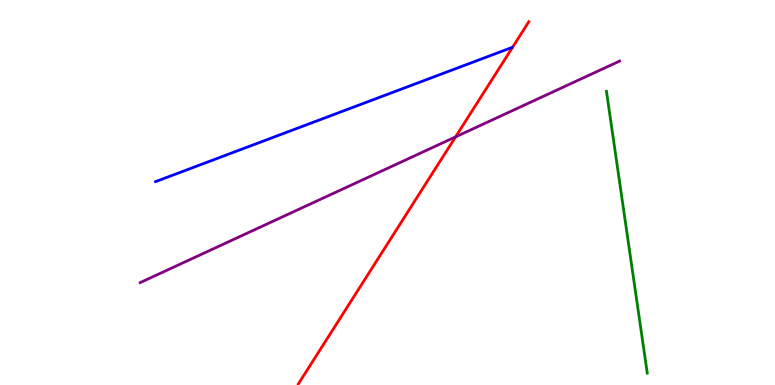[{'lines': ['blue', 'red'], 'intersections': []}, {'lines': ['green', 'red'], 'intersections': []}, {'lines': ['purple', 'red'], 'intersections': [{'x': 5.88, 'y': 6.44}]}, {'lines': ['blue', 'green'], 'intersections': []}, {'lines': ['blue', 'purple'], 'intersections': []}, {'lines': ['green', 'purple'], 'intersections': []}]